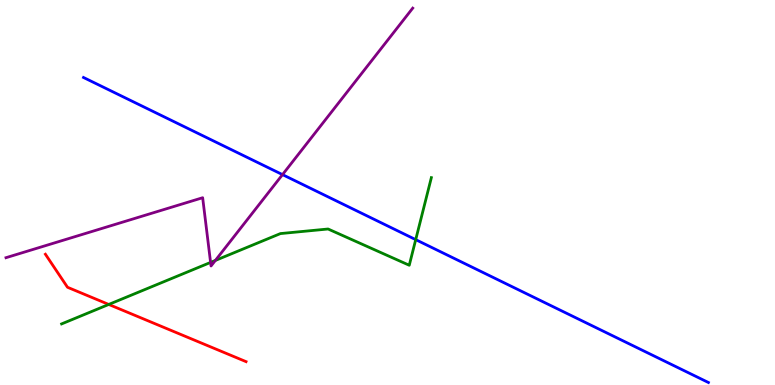[{'lines': ['blue', 'red'], 'intersections': []}, {'lines': ['green', 'red'], 'intersections': [{'x': 1.4, 'y': 2.09}]}, {'lines': ['purple', 'red'], 'intersections': []}, {'lines': ['blue', 'green'], 'intersections': [{'x': 5.36, 'y': 3.78}]}, {'lines': ['blue', 'purple'], 'intersections': [{'x': 3.65, 'y': 5.46}]}, {'lines': ['green', 'purple'], 'intersections': [{'x': 2.72, 'y': 3.18}, {'x': 2.78, 'y': 3.24}]}]